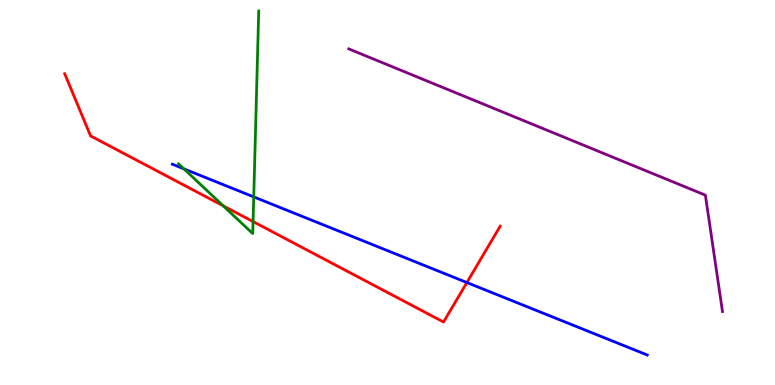[{'lines': ['blue', 'red'], 'intersections': [{'x': 6.02, 'y': 2.66}]}, {'lines': ['green', 'red'], 'intersections': [{'x': 2.88, 'y': 4.65}, {'x': 3.27, 'y': 4.24}]}, {'lines': ['purple', 'red'], 'intersections': []}, {'lines': ['blue', 'green'], 'intersections': [{'x': 2.37, 'y': 5.61}, {'x': 3.27, 'y': 4.89}]}, {'lines': ['blue', 'purple'], 'intersections': []}, {'lines': ['green', 'purple'], 'intersections': []}]